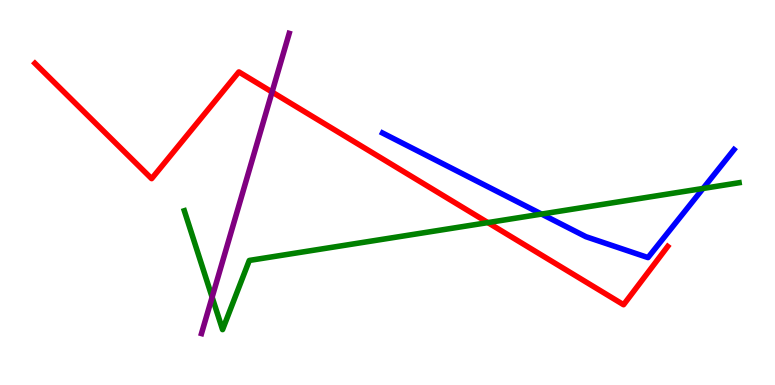[{'lines': ['blue', 'red'], 'intersections': []}, {'lines': ['green', 'red'], 'intersections': [{'x': 6.29, 'y': 4.22}]}, {'lines': ['purple', 'red'], 'intersections': [{'x': 3.51, 'y': 7.61}]}, {'lines': ['blue', 'green'], 'intersections': [{'x': 6.99, 'y': 4.44}, {'x': 9.07, 'y': 5.11}]}, {'lines': ['blue', 'purple'], 'intersections': []}, {'lines': ['green', 'purple'], 'intersections': [{'x': 2.74, 'y': 2.28}]}]